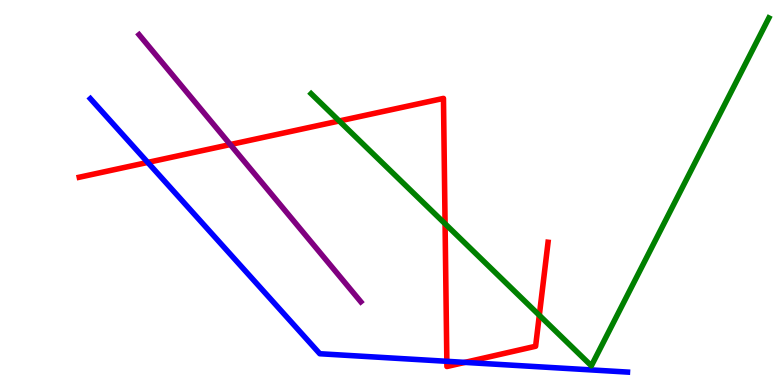[{'lines': ['blue', 'red'], 'intersections': [{'x': 1.91, 'y': 5.78}, {'x': 5.77, 'y': 0.615}, {'x': 6.0, 'y': 0.587}]}, {'lines': ['green', 'red'], 'intersections': [{'x': 4.38, 'y': 6.86}, {'x': 5.74, 'y': 4.19}, {'x': 6.96, 'y': 1.81}]}, {'lines': ['purple', 'red'], 'intersections': [{'x': 2.97, 'y': 6.25}]}, {'lines': ['blue', 'green'], 'intersections': []}, {'lines': ['blue', 'purple'], 'intersections': []}, {'lines': ['green', 'purple'], 'intersections': []}]